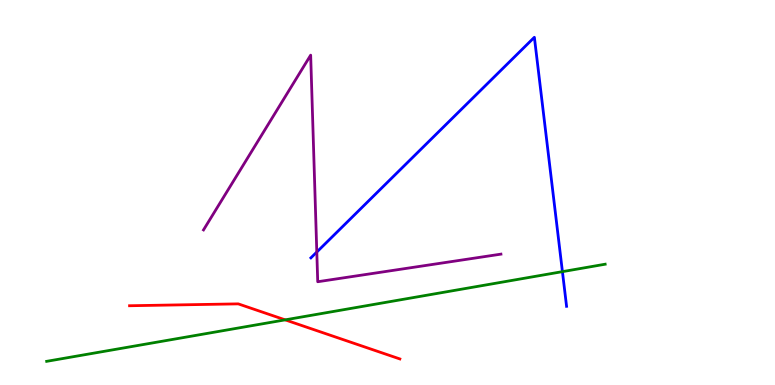[{'lines': ['blue', 'red'], 'intersections': []}, {'lines': ['green', 'red'], 'intersections': [{'x': 3.68, 'y': 1.69}]}, {'lines': ['purple', 'red'], 'intersections': []}, {'lines': ['blue', 'green'], 'intersections': [{'x': 7.26, 'y': 2.94}]}, {'lines': ['blue', 'purple'], 'intersections': [{'x': 4.09, 'y': 3.45}]}, {'lines': ['green', 'purple'], 'intersections': []}]